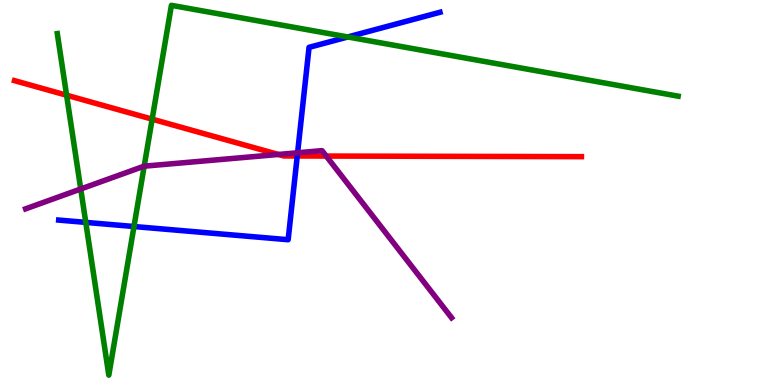[{'lines': ['blue', 'red'], 'intersections': [{'x': 3.84, 'y': 5.95}]}, {'lines': ['green', 'red'], 'intersections': [{'x': 0.859, 'y': 7.53}, {'x': 1.96, 'y': 6.91}]}, {'lines': ['purple', 'red'], 'intersections': [{'x': 3.59, 'y': 5.99}, {'x': 4.21, 'y': 5.95}]}, {'lines': ['blue', 'green'], 'intersections': [{'x': 1.11, 'y': 4.22}, {'x': 1.73, 'y': 4.12}, {'x': 4.49, 'y': 9.04}]}, {'lines': ['blue', 'purple'], 'intersections': [{'x': 3.84, 'y': 6.03}]}, {'lines': ['green', 'purple'], 'intersections': [{'x': 1.04, 'y': 5.09}, {'x': 1.86, 'y': 5.68}]}]